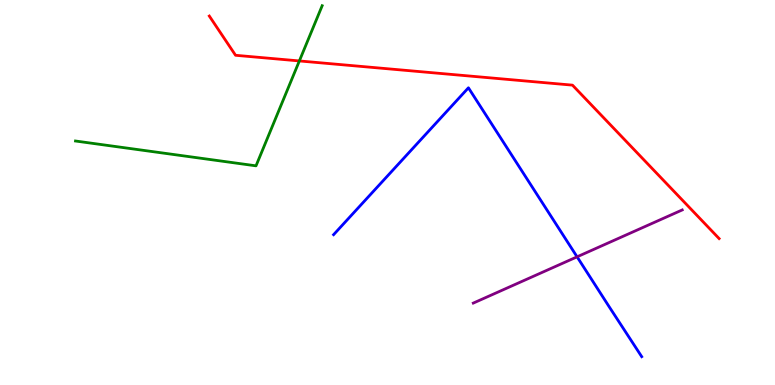[{'lines': ['blue', 'red'], 'intersections': []}, {'lines': ['green', 'red'], 'intersections': [{'x': 3.86, 'y': 8.42}]}, {'lines': ['purple', 'red'], 'intersections': []}, {'lines': ['blue', 'green'], 'intersections': []}, {'lines': ['blue', 'purple'], 'intersections': [{'x': 7.45, 'y': 3.33}]}, {'lines': ['green', 'purple'], 'intersections': []}]